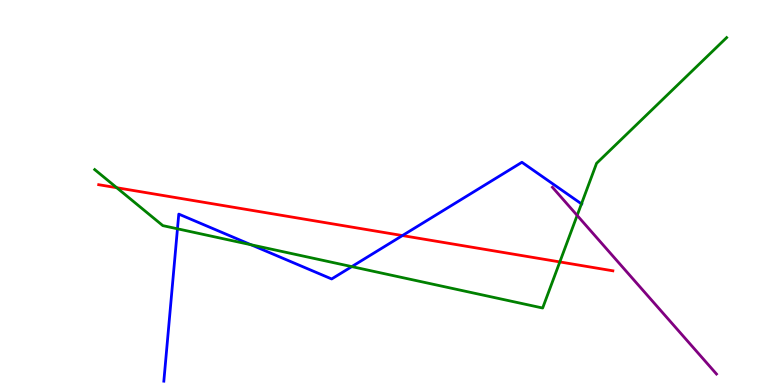[{'lines': ['blue', 'red'], 'intersections': [{'x': 5.19, 'y': 3.88}]}, {'lines': ['green', 'red'], 'intersections': [{'x': 1.51, 'y': 5.12}, {'x': 7.22, 'y': 3.2}]}, {'lines': ['purple', 'red'], 'intersections': []}, {'lines': ['blue', 'green'], 'intersections': [{'x': 2.29, 'y': 4.06}, {'x': 3.24, 'y': 3.64}, {'x': 4.54, 'y': 3.07}, {'x': 7.5, 'y': 4.7}]}, {'lines': ['blue', 'purple'], 'intersections': []}, {'lines': ['green', 'purple'], 'intersections': [{'x': 7.45, 'y': 4.4}]}]